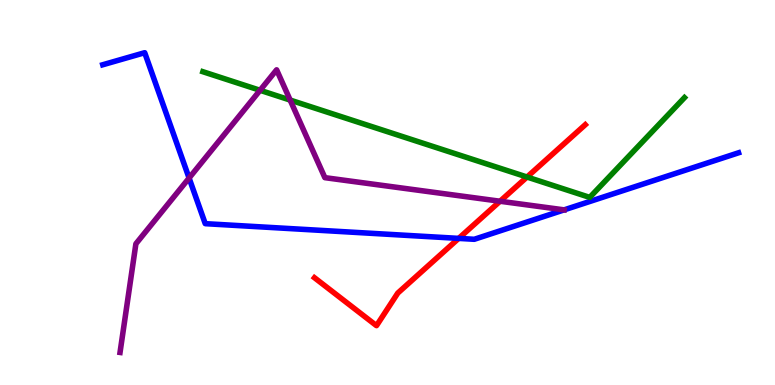[{'lines': ['blue', 'red'], 'intersections': [{'x': 5.92, 'y': 3.81}]}, {'lines': ['green', 'red'], 'intersections': [{'x': 6.8, 'y': 5.4}]}, {'lines': ['purple', 'red'], 'intersections': [{'x': 6.45, 'y': 4.77}]}, {'lines': ['blue', 'green'], 'intersections': []}, {'lines': ['blue', 'purple'], 'intersections': [{'x': 2.44, 'y': 5.38}]}, {'lines': ['green', 'purple'], 'intersections': [{'x': 3.36, 'y': 7.65}, {'x': 3.74, 'y': 7.4}]}]